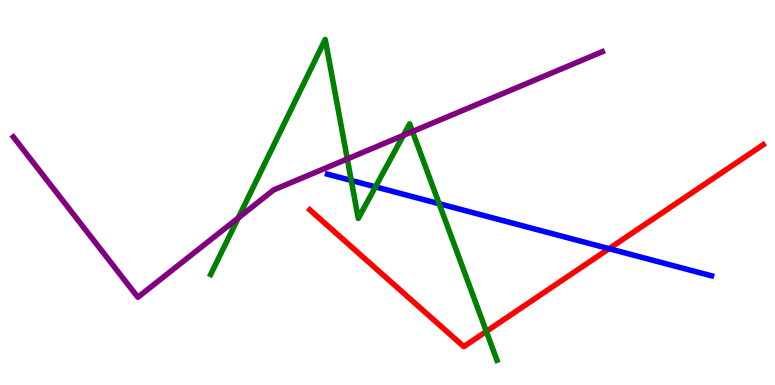[{'lines': ['blue', 'red'], 'intersections': [{'x': 7.86, 'y': 3.54}]}, {'lines': ['green', 'red'], 'intersections': [{'x': 6.28, 'y': 1.39}]}, {'lines': ['purple', 'red'], 'intersections': []}, {'lines': ['blue', 'green'], 'intersections': [{'x': 4.53, 'y': 5.31}, {'x': 4.84, 'y': 5.15}, {'x': 5.67, 'y': 4.71}]}, {'lines': ['blue', 'purple'], 'intersections': []}, {'lines': ['green', 'purple'], 'intersections': [{'x': 3.07, 'y': 4.34}, {'x': 4.48, 'y': 5.87}, {'x': 5.21, 'y': 6.48}, {'x': 5.32, 'y': 6.58}]}]